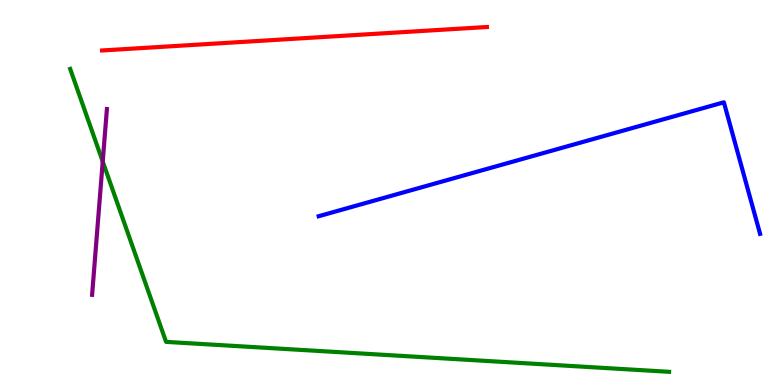[{'lines': ['blue', 'red'], 'intersections': []}, {'lines': ['green', 'red'], 'intersections': []}, {'lines': ['purple', 'red'], 'intersections': []}, {'lines': ['blue', 'green'], 'intersections': []}, {'lines': ['blue', 'purple'], 'intersections': []}, {'lines': ['green', 'purple'], 'intersections': [{'x': 1.33, 'y': 5.8}]}]